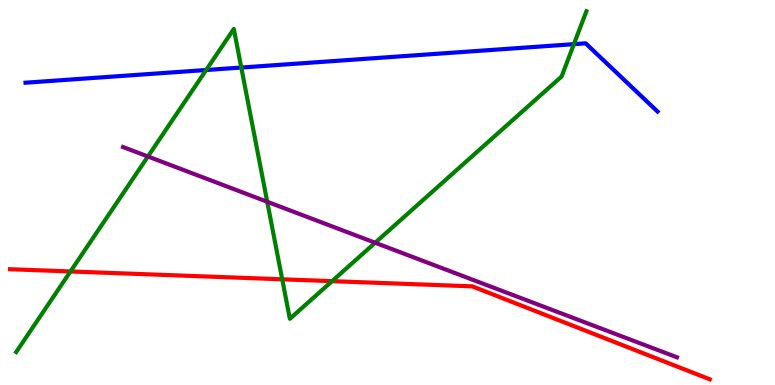[{'lines': ['blue', 'red'], 'intersections': []}, {'lines': ['green', 'red'], 'intersections': [{'x': 0.909, 'y': 2.95}, {'x': 3.64, 'y': 2.75}, {'x': 4.28, 'y': 2.7}]}, {'lines': ['purple', 'red'], 'intersections': []}, {'lines': ['blue', 'green'], 'intersections': [{'x': 2.66, 'y': 8.18}, {'x': 3.11, 'y': 8.25}, {'x': 7.41, 'y': 8.85}]}, {'lines': ['blue', 'purple'], 'intersections': []}, {'lines': ['green', 'purple'], 'intersections': [{'x': 1.91, 'y': 5.94}, {'x': 3.45, 'y': 4.76}, {'x': 4.84, 'y': 3.7}]}]